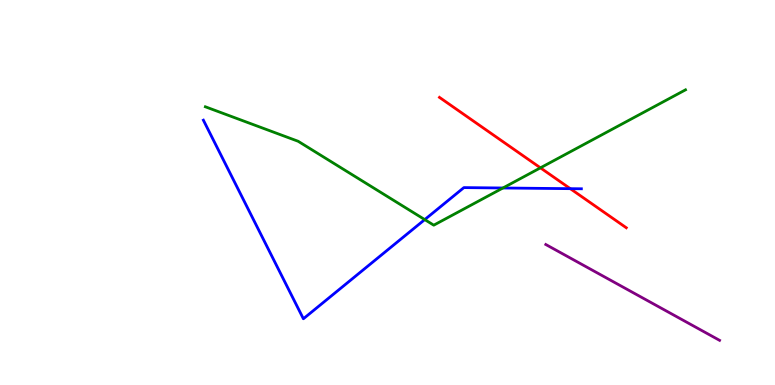[{'lines': ['blue', 'red'], 'intersections': [{'x': 7.36, 'y': 5.1}]}, {'lines': ['green', 'red'], 'intersections': [{'x': 6.97, 'y': 5.64}]}, {'lines': ['purple', 'red'], 'intersections': []}, {'lines': ['blue', 'green'], 'intersections': [{'x': 5.48, 'y': 4.3}, {'x': 6.49, 'y': 5.12}]}, {'lines': ['blue', 'purple'], 'intersections': []}, {'lines': ['green', 'purple'], 'intersections': []}]